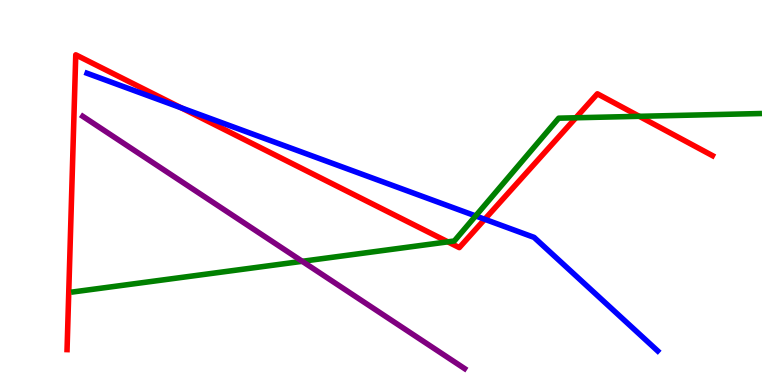[{'lines': ['blue', 'red'], 'intersections': [{'x': 2.34, 'y': 7.2}, {'x': 6.25, 'y': 4.3}]}, {'lines': ['green', 'red'], 'intersections': [{'x': 5.78, 'y': 3.72}, {'x': 7.43, 'y': 6.94}, {'x': 8.25, 'y': 6.98}]}, {'lines': ['purple', 'red'], 'intersections': []}, {'lines': ['blue', 'green'], 'intersections': [{'x': 6.14, 'y': 4.39}]}, {'lines': ['blue', 'purple'], 'intersections': []}, {'lines': ['green', 'purple'], 'intersections': [{'x': 3.9, 'y': 3.21}]}]